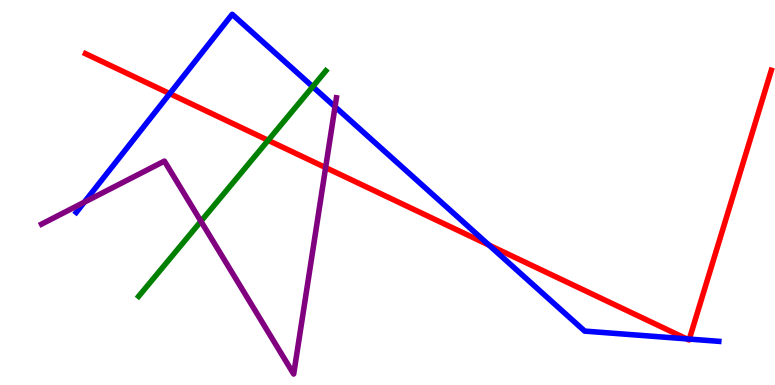[{'lines': ['blue', 'red'], 'intersections': [{'x': 2.19, 'y': 7.57}, {'x': 6.31, 'y': 3.63}, {'x': 8.86, 'y': 1.2}, {'x': 8.89, 'y': 1.19}]}, {'lines': ['green', 'red'], 'intersections': [{'x': 3.46, 'y': 6.36}]}, {'lines': ['purple', 'red'], 'intersections': [{'x': 4.2, 'y': 5.65}]}, {'lines': ['blue', 'green'], 'intersections': [{'x': 4.03, 'y': 7.75}]}, {'lines': ['blue', 'purple'], 'intersections': [{'x': 1.09, 'y': 4.75}, {'x': 4.32, 'y': 7.23}]}, {'lines': ['green', 'purple'], 'intersections': [{'x': 2.59, 'y': 4.25}]}]